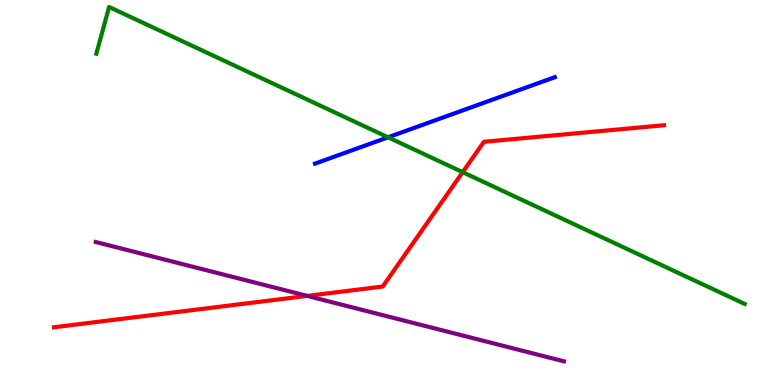[{'lines': ['blue', 'red'], 'intersections': []}, {'lines': ['green', 'red'], 'intersections': [{'x': 5.97, 'y': 5.53}]}, {'lines': ['purple', 'red'], 'intersections': [{'x': 3.96, 'y': 2.31}]}, {'lines': ['blue', 'green'], 'intersections': [{'x': 5.01, 'y': 6.43}]}, {'lines': ['blue', 'purple'], 'intersections': []}, {'lines': ['green', 'purple'], 'intersections': []}]